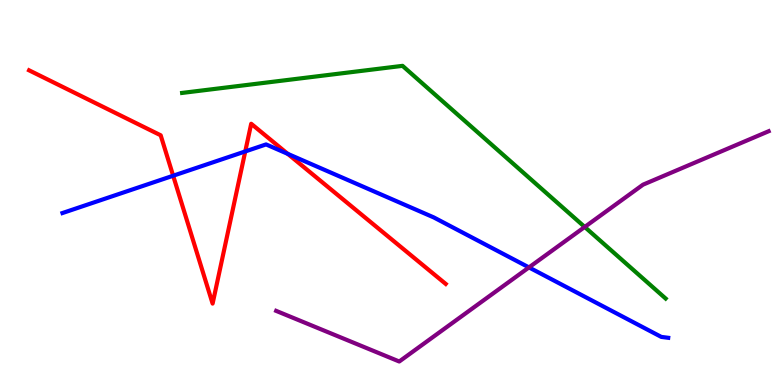[{'lines': ['blue', 'red'], 'intersections': [{'x': 2.23, 'y': 5.44}, {'x': 3.16, 'y': 6.07}, {'x': 3.71, 'y': 6.0}]}, {'lines': ['green', 'red'], 'intersections': []}, {'lines': ['purple', 'red'], 'intersections': []}, {'lines': ['blue', 'green'], 'intersections': []}, {'lines': ['blue', 'purple'], 'intersections': [{'x': 6.83, 'y': 3.05}]}, {'lines': ['green', 'purple'], 'intersections': [{'x': 7.54, 'y': 4.1}]}]